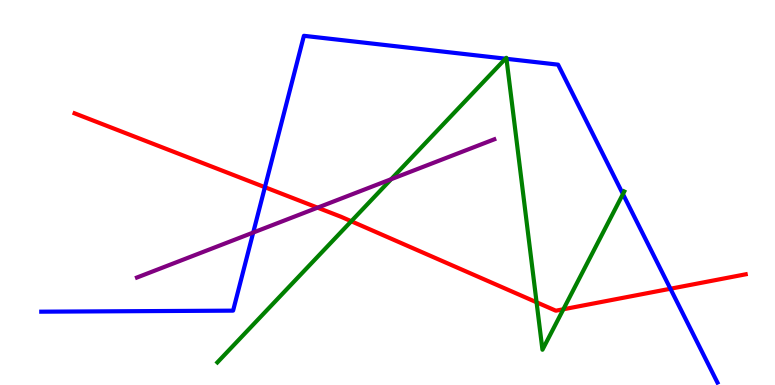[{'lines': ['blue', 'red'], 'intersections': [{'x': 3.42, 'y': 5.14}, {'x': 8.65, 'y': 2.5}]}, {'lines': ['green', 'red'], 'intersections': [{'x': 4.53, 'y': 4.25}, {'x': 6.92, 'y': 2.15}, {'x': 7.27, 'y': 1.97}]}, {'lines': ['purple', 'red'], 'intersections': [{'x': 4.1, 'y': 4.61}]}, {'lines': ['blue', 'green'], 'intersections': [{'x': 6.52, 'y': 8.48}, {'x': 6.54, 'y': 8.47}, {'x': 8.04, 'y': 4.96}]}, {'lines': ['blue', 'purple'], 'intersections': [{'x': 3.27, 'y': 3.96}]}, {'lines': ['green', 'purple'], 'intersections': [{'x': 5.05, 'y': 5.35}]}]